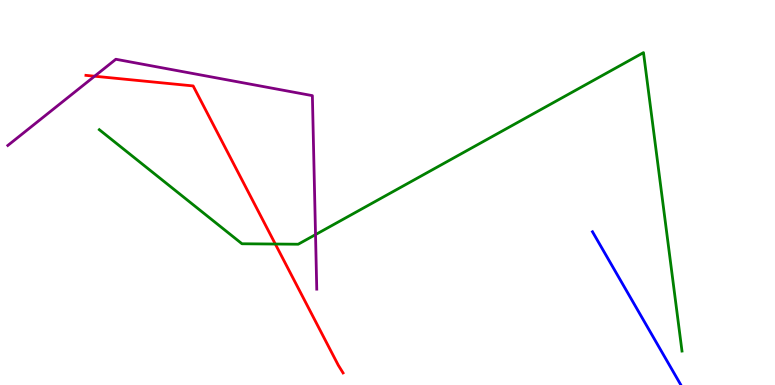[{'lines': ['blue', 'red'], 'intersections': []}, {'lines': ['green', 'red'], 'intersections': [{'x': 3.55, 'y': 3.66}]}, {'lines': ['purple', 'red'], 'intersections': [{'x': 1.22, 'y': 8.02}]}, {'lines': ['blue', 'green'], 'intersections': []}, {'lines': ['blue', 'purple'], 'intersections': []}, {'lines': ['green', 'purple'], 'intersections': [{'x': 4.07, 'y': 3.91}]}]